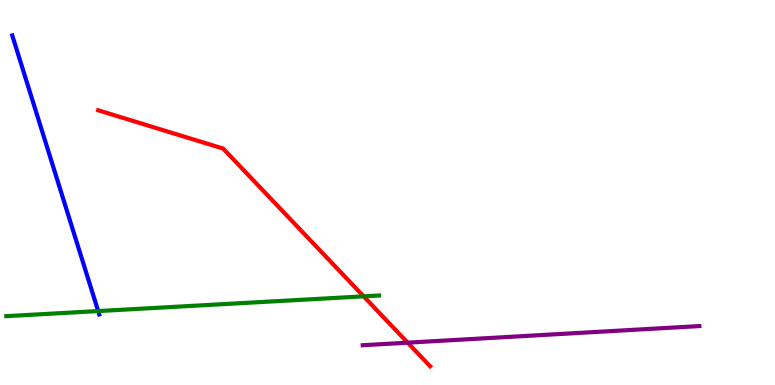[{'lines': ['blue', 'red'], 'intersections': []}, {'lines': ['green', 'red'], 'intersections': [{'x': 4.69, 'y': 2.3}]}, {'lines': ['purple', 'red'], 'intersections': [{'x': 5.26, 'y': 1.1}]}, {'lines': ['blue', 'green'], 'intersections': [{'x': 1.27, 'y': 1.92}]}, {'lines': ['blue', 'purple'], 'intersections': []}, {'lines': ['green', 'purple'], 'intersections': []}]